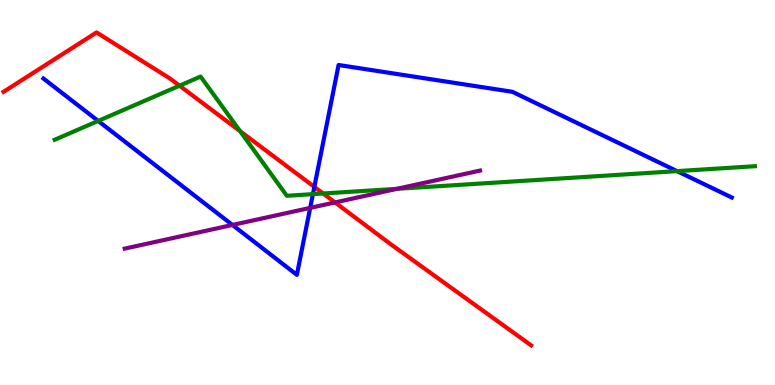[{'lines': ['blue', 'red'], 'intersections': [{'x': 4.06, 'y': 5.15}]}, {'lines': ['green', 'red'], 'intersections': [{'x': 2.32, 'y': 7.77}, {'x': 3.1, 'y': 6.59}, {'x': 4.17, 'y': 4.97}]}, {'lines': ['purple', 'red'], 'intersections': [{'x': 4.32, 'y': 4.74}]}, {'lines': ['blue', 'green'], 'intersections': [{'x': 1.27, 'y': 6.86}, {'x': 4.04, 'y': 4.96}, {'x': 8.74, 'y': 5.56}]}, {'lines': ['blue', 'purple'], 'intersections': [{'x': 3.0, 'y': 4.16}, {'x': 4.0, 'y': 4.6}]}, {'lines': ['green', 'purple'], 'intersections': [{'x': 5.12, 'y': 5.1}]}]